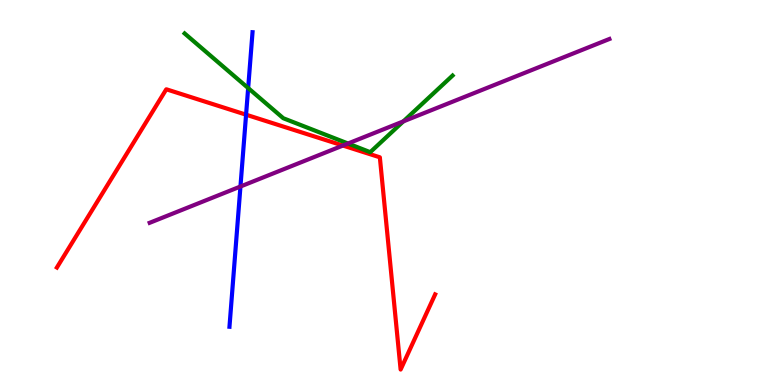[{'lines': ['blue', 'red'], 'intersections': [{'x': 3.18, 'y': 7.02}]}, {'lines': ['green', 'red'], 'intersections': []}, {'lines': ['purple', 'red'], 'intersections': [{'x': 4.42, 'y': 6.22}]}, {'lines': ['blue', 'green'], 'intersections': [{'x': 3.2, 'y': 7.71}]}, {'lines': ['blue', 'purple'], 'intersections': [{'x': 3.1, 'y': 5.16}]}, {'lines': ['green', 'purple'], 'intersections': [{'x': 4.49, 'y': 6.27}, {'x': 5.2, 'y': 6.85}]}]